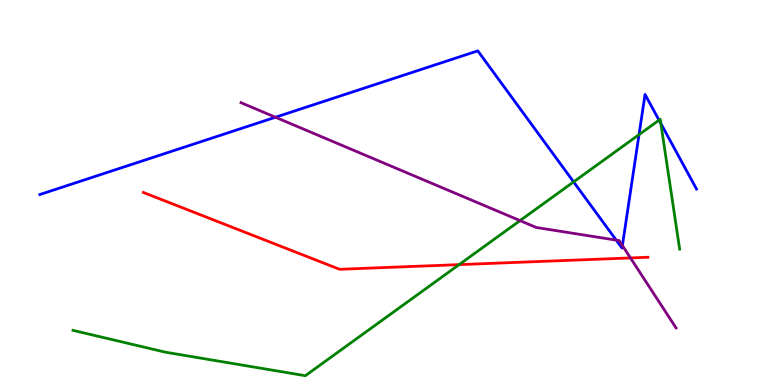[{'lines': ['blue', 'red'], 'intersections': []}, {'lines': ['green', 'red'], 'intersections': [{'x': 5.92, 'y': 3.13}]}, {'lines': ['purple', 'red'], 'intersections': [{'x': 8.13, 'y': 3.3}]}, {'lines': ['blue', 'green'], 'intersections': [{'x': 7.4, 'y': 5.28}, {'x': 8.25, 'y': 6.5}, {'x': 8.5, 'y': 6.88}, {'x': 8.53, 'y': 6.79}]}, {'lines': ['blue', 'purple'], 'intersections': [{'x': 3.55, 'y': 6.95}, {'x': 7.95, 'y': 3.76}, {'x': 8.03, 'y': 3.62}]}, {'lines': ['green', 'purple'], 'intersections': [{'x': 6.71, 'y': 4.27}]}]